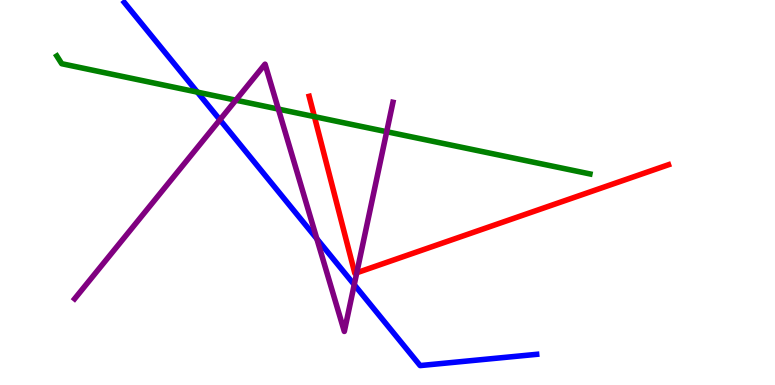[{'lines': ['blue', 'red'], 'intersections': []}, {'lines': ['green', 'red'], 'intersections': [{'x': 4.06, 'y': 6.97}]}, {'lines': ['purple', 'red'], 'intersections': [{'x': 4.6, 'y': 2.92}]}, {'lines': ['blue', 'green'], 'intersections': [{'x': 2.55, 'y': 7.61}]}, {'lines': ['blue', 'purple'], 'intersections': [{'x': 2.84, 'y': 6.89}, {'x': 4.09, 'y': 3.8}, {'x': 4.57, 'y': 2.61}]}, {'lines': ['green', 'purple'], 'intersections': [{'x': 3.04, 'y': 7.4}, {'x': 3.59, 'y': 7.17}, {'x': 4.99, 'y': 6.58}]}]